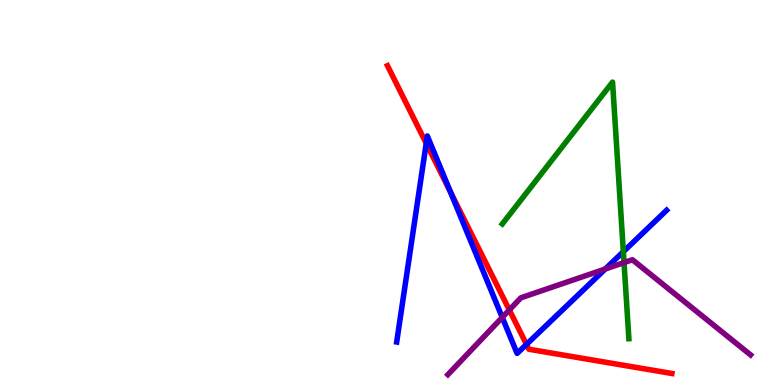[{'lines': ['blue', 'red'], 'intersections': [{'x': 5.5, 'y': 6.28}, {'x': 5.81, 'y': 5.02}, {'x': 6.79, 'y': 1.05}]}, {'lines': ['green', 'red'], 'intersections': []}, {'lines': ['purple', 'red'], 'intersections': [{'x': 6.57, 'y': 1.95}]}, {'lines': ['blue', 'green'], 'intersections': [{'x': 8.04, 'y': 3.46}]}, {'lines': ['blue', 'purple'], 'intersections': [{'x': 6.48, 'y': 1.76}, {'x': 7.81, 'y': 3.01}]}, {'lines': ['green', 'purple'], 'intersections': [{'x': 8.05, 'y': 3.18}]}]